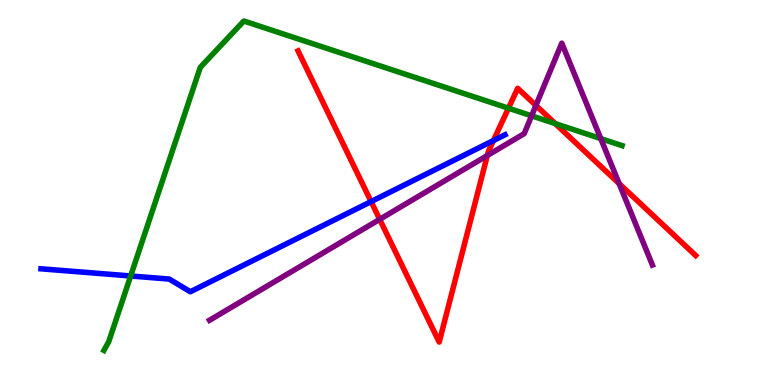[{'lines': ['blue', 'red'], 'intersections': [{'x': 4.79, 'y': 4.76}, {'x': 6.37, 'y': 6.35}]}, {'lines': ['green', 'red'], 'intersections': [{'x': 6.56, 'y': 7.19}, {'x': 7.16, 'y': 6.79}]}, {'lines': ['purple', 'red'], 'intersections': [{'x': 4.9, 'y': 4.3}, {'x': 6.29, 'y': 5.96}, {'x': 6.92, 'y': 7.26}, {'x': 7.99, 'y': 5.23}]}, {'lines': ['blue', 'green'], 'intersections': [{'x': 1.69, 'y': 2.83}]}, {'lines': ['blue', 'purple'], 'intersections': []}, {'lines': ['green', 'purple'], 'intersections': [{'x': 6.86, 'y': 6.99}, {'x': 7.75, 'y': 6.4}]}]